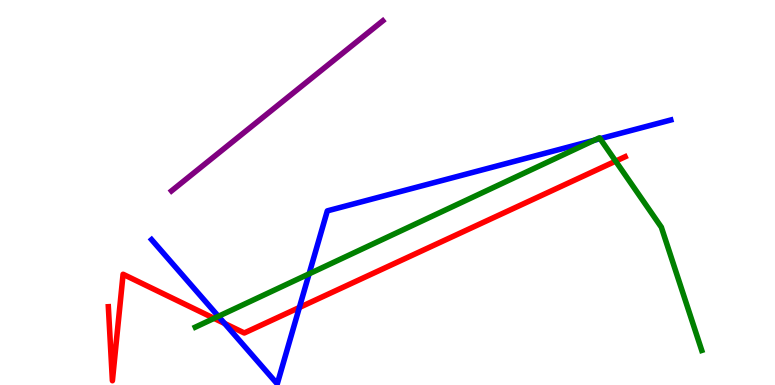[{'lines': ['blue', 'red'], 'intersections': [{'x': 2.9, 'y': 1.6}, {'x': 3.86, 'y': 2.01}]}, {'lines': ['green', 'red'], 'intersections': [{'x': 2.76, 'y': 1.73}, {'x': 7.94, 'y': 5.81}]}, {'lines': ['purple', 'red'], 'intersections': []}, {'lines': ['blue', 'green'], 'intersections': [{'x': 2.82, 'y': 1.78}, {'x': 3.99, 'y': 2.89}, {'x': 7.67, 'y': 6.36}, {'x': 7.74, 'y': 6.4}]}, {'lines': ['blue', 'purple'], 'intersections': []}, {'lines': ['green', 'purple'], 'intersections': []}]